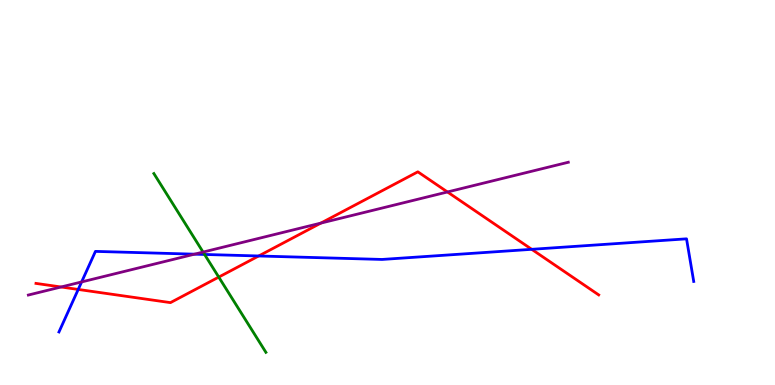[{'lines': ['blue', 'red'], 'intersections': [{'x': 1.01, 'y': 2.48}, {'x': 3.34, 'y': 3.35}, {'x': 6.86, 'y': 3.52}]}, {'lines': ['green', 'red'], 'intersections': [{'x': 2.82, 'y': 2.8}]}, {'lines': ['purple', 'red'], 'intersections': [{'x': 0.788, 'y': 2.55}, {'x': 4.14, 'y': 4.21}, {'x': 5.77, 'y': 5.01}]}, {'lines': ['blue', 'green'], 'intersections': [{'x': 2.64, 'y': 3.39}]}, {'lines': ['blue', 'purple'], 'intersections': [{'x': 1.05, 'y': 2.68}, {'x': 2.51, 'y': 3.4}]}, {'lines': ['green', 'purple'], 'intersections': [{'x': 2.62, 'y': 3.45}]}]